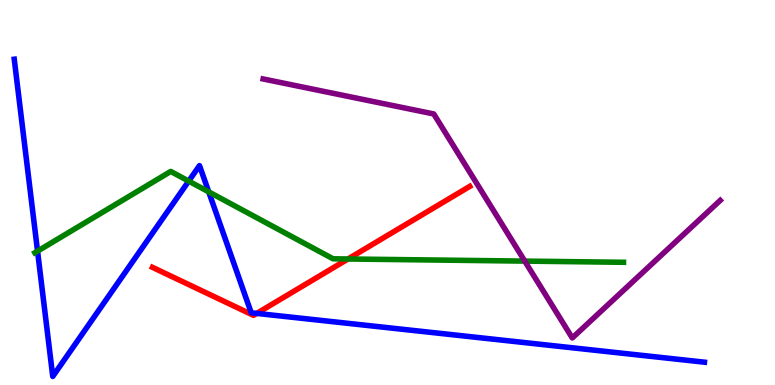[{'lines': ['blue', 'red'], 'intersections': [{'x': 3.31, 'y': 1.86}]}, {'lines': ['green', 'red'], 'intersections': [{'x': 4.49, 'y': 3.27}]}, {'lines': ['purple', 'red'], 'intersections': []}, {'lines': ['blue', 'green'], 'intersections': [{'x': 0.484, 'y': 3.48}, {'x': 2.44, 'y': 5.3}, {'x': 2.69, 'y': 5.02}]}, {'lines': ['blue', 'purple'], 'intersections': []}, {'lines': ['green', 'purple'], 'intersections': [{'x': 6.77, 'y': 3.22}]}]